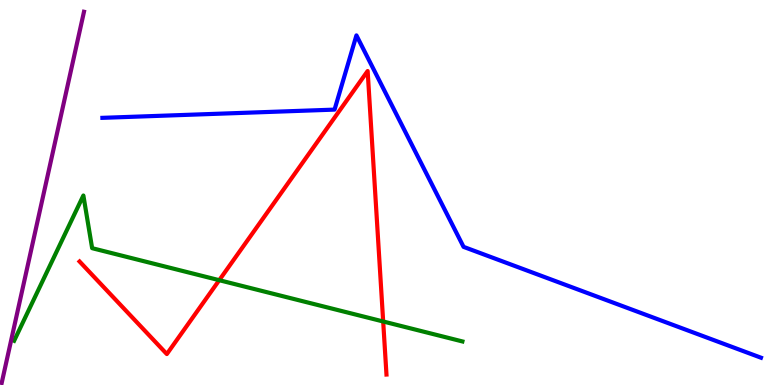[{'lines': ['blue', 'red'], 'intersections': []}, {'lines': ['green', 'red'], 'intersections': [{'x': 2.83, 'y': 2.72}, {'x': 4.94, 'y': 1.65}]}, {'lines': ['purple', 'red'], 'intersections': []}, {'lines': ['blue', 'green'], 'intersections': []}, {'lines': ['blue', 'purple'], 'intersections': []}, {'lines': ['green', 'purple'], 'intersections': []}]